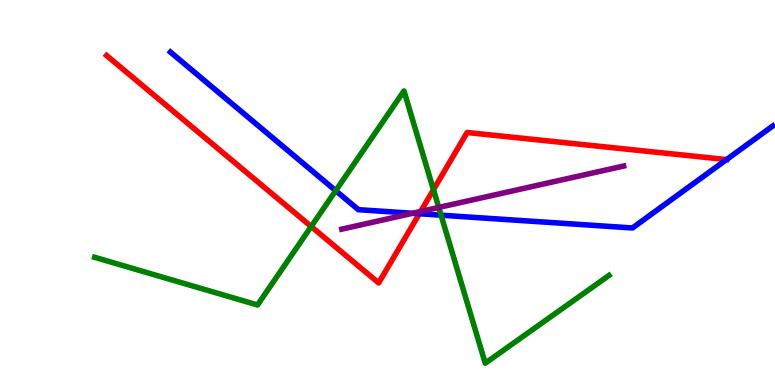[{'lines': ['blue', 'red'], 'intersections': [{'x': 5.41, 'y': 4.45}, {'x': 9.37, 'y': 5.86}]}, {'lines': ['green', 'red'], 'intersections': [{'x': 4.02, 'y': 4.12}, {'x': 5.59, 'y': 5.07}]}, {'lines': ['purple', 'red'], 'intersections': [{'x': 5.43, 'y': 4.51}]}, {'lines': ['blue', 'green'], 'intersections': [{'x': 4.33, 'y': 5.05}, {'x': 5.69, 'y': 4.41}]}, {'lines': ['blue', 'purple'], 'intersections': [{'x': 5.32, 'y': 4.46}]}, {'lines': ['green', 'purple'], 'intersections': [{'x': 5.66, 'y': 4.61}]}]